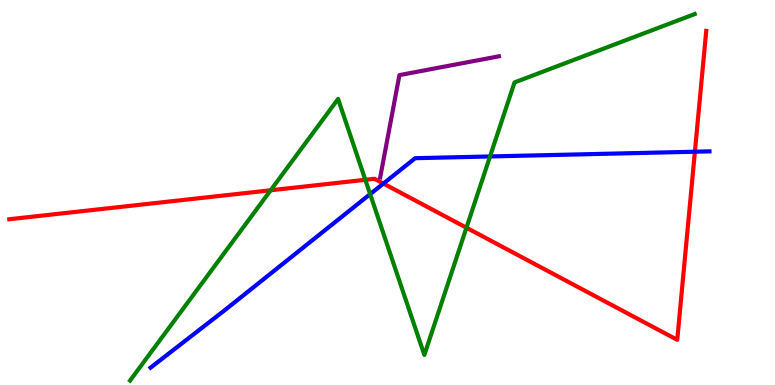[{'lines': ['blue', 'red'], 'intersections': [{'x': 4.95, 'y': 5.23}, {'x': 8.97, 'y': 6.06}]}, {'lines': ['green', 'red'], 'intersections': [{'x': 3.49, 'y': 5.06}, {'x': 4.71, 'y': 5.33}, {'x': 6.02, 'y': 4.09}]}, {'lines': ['purple', 'red'], 'intersections': []}, {'lines': ['blue', 'green'], 'intersections': [{'x': 4.78, 'y': 4.96}, {'x': 6.32, 'y': 5.94}]}, {'lines': ['blue', 'purple'], 'intersections': []}, {'lines': ['green', 'purple'], 'intersections': []}]